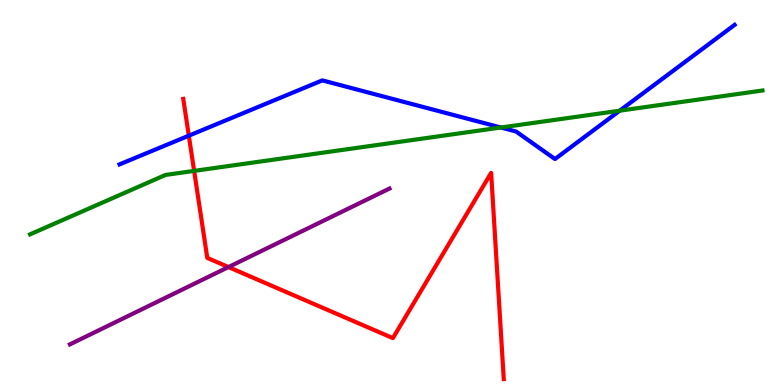[{'lines': ['blue', 'red'], 'intersections': [{'x': 2.44, 'y': 6.48}]}, {'lines': ['green', 'red'], 'intersections': [{'x': 2.51, 'y': 5.56}]}, {'lines': ['purple', 'red'], 'intersections': [{'x': 2.95, 'y': 3.06}]}, {'lines': ['blue', 'green'], 'intersections': [{'x': 6.46, 'y': 6.69}, {'x': 8.0, 'y': 7.12}]}, {'lines': ['blue', 'purple'], 'intersections': []}, {'lines': ['green', 'purple'], 'intersections': []}]